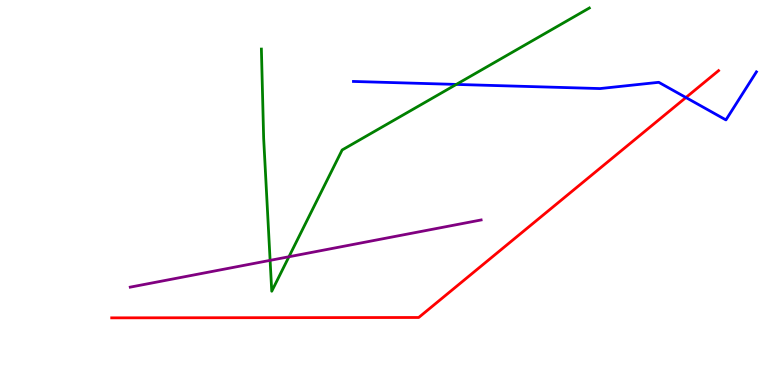[{'lines': ['blue', 'red'], 'intersections': [{'x': 8.85, 'y': 7.47}]}, {'lines': ['green', 'red'], 'intersections': []}, {'lines': ['purple', 'red'], 'intersections': []}, {'lines': ['blue', 'green'], 'intersections': [{'x': 5.89, 'y': 7.81}]}, {'lines': ['blue', 'purple'], 'intersections': []}, {'lines': ['green', 'purple'], 'intersections': [{'x': 3.49, 'y': 3.24}, {'x': 3.73, 'y': 3.33}]}]